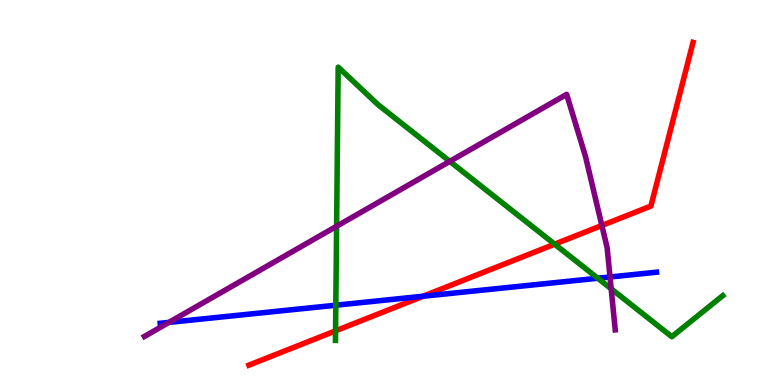[{'lines': ['blue', 'red'], 'intersections': [{'x': 5.46, 'y': 2.31}]}, {'lines': ['green', 'red'], 'intersections': [{'x': 4.33, 'y': 1.41}, {'x': 7.16, 'y': 3.66}]}, {'lines': ['purple', 'red'], 'intersections': [{'x': 7.77, 'y': 4.14}]}, {'lines': ['blue', 'green'], 'intersections': [{'x': 4.33, 'y': 2.07}, {'x': 7.71, 'y': 2.77}]}, {'lines': ['blue', 'purple'], 'intersections': [{'x': 2.18, 'y': 1.63}, {'x': 7.87, 'y': 2.81}]}, {'lines': ['green', 'purple'], 'intersections': [{'x': 4.34, 'y': 4.12}, {'x': 5.8, 'y': 5.81}, {'x': 7.89, 'y': 2.5}]}]